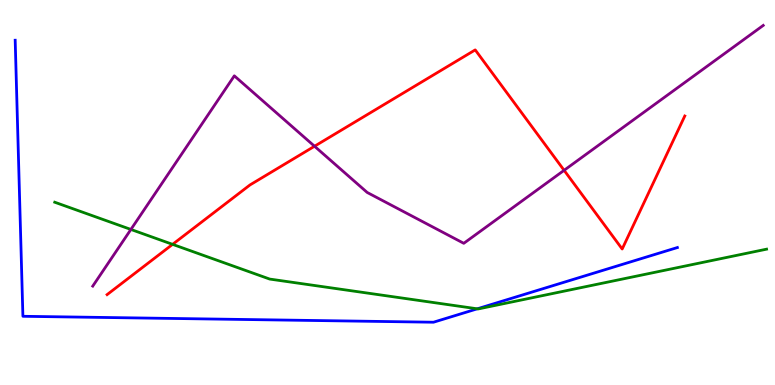[{'lines': ['blue', 'red'], 'intersections': []}, {'lines': ['green', 'red'], 'intersections': [{'x': 2.23, 'y': 3.65}]}, {'lines': ['purple', 'red'], 'intersections': [{'x': 4.06, 'y': 6.2}, {'x': 7.28, 'y': 5.58}]}, {'lines': ['blue', 'green'], 'intersections': [{'x': 6.16, 'y': 1.98}]}, {'lines': ['blue', 'purple'], 'intersections': []}, {'lines': ['green', 'purple'], 'intersections': [{'x': 1.69, 'y': 4.04}]}]